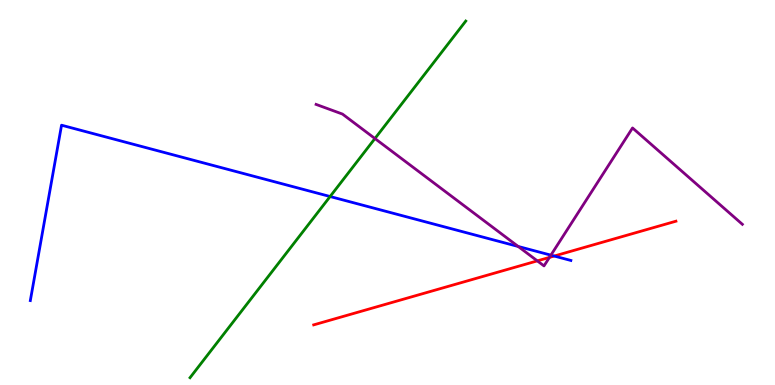[{'lines': ['blue', 'red'], 'intersections': [{'x': 7.15, 'y': 3.35}]}, {'lines': ['green', 'red'], 'intersections': []}, {'lines': ['purple', 'red'], 'intersections': [{'x': 6.93, 'y': 3.22}, {'x': 7.09, 'y': 3.31}]}, {'lines': ['blue', 'green'], 'intersections': [{'x': 4.26, 'y': 4.9}]}, {'lines': ['blue', 'purple'], 'intersections': [{'x': 6.69, 'y': 3.6}, {'x': 7.11, 'y': 3.37}]}, {'lines': ['green', 'purple'], 'intersections': [{'x': 4.84, 'y': 6.4}]}]